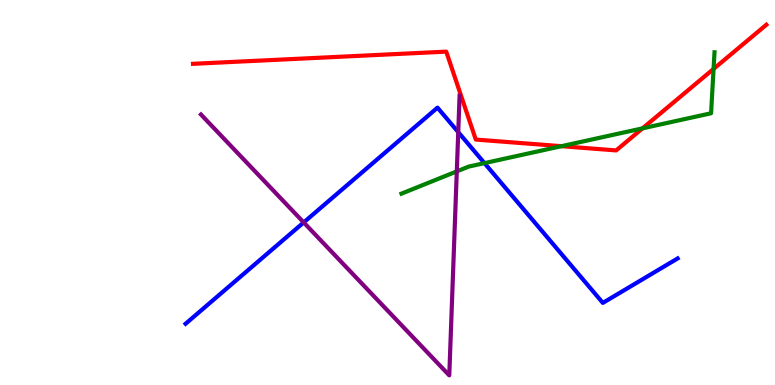[{'lines': ['blue', 'red'], 'intersections': []}, {'lines': ['green', 'red'], 'intersections': [{'x': 7.24, 'y': 6.2}, {'x': 8.29, 'y': 6.67}, {'x': 9.21, 'y': 8.21}]}, {'lines': ['purple', 'red'], 'intersections': []}, {'lines': ['blue', 'green'], 'intersections': [{'x': 6.25, 'y': 5.76}]}, {'lines': ['blue', 'purple'], 'intersections': [{'x': 3.92, 'y': 4.22}, {'x': 5.91, 'y': 6.57}]}, {'lines': ['green', 'purple'], 'intersections': [{'x': 5.89, 'y': 5.55}]}]